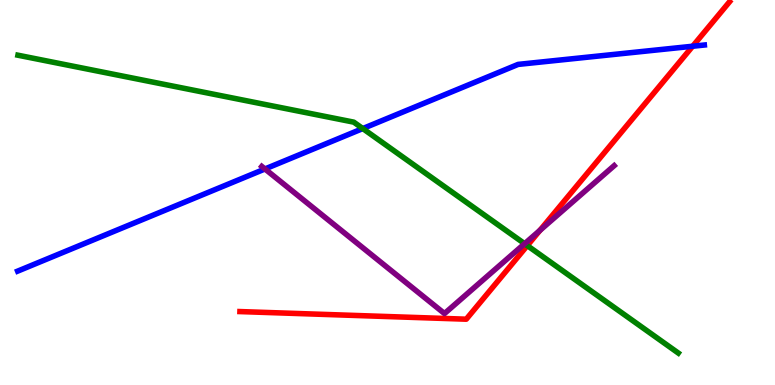[{'lines': ['blue', 'red'], 'intersections': [{'x': 8.94, 'y': 8.8}]}, {'lines': ['green', 'red'], 'intersections': [{'x': 6.8, 'y': 3.62}]}, {'lines': ['purple', 'red'], 'intersections': [{'x': 6.97, 'y': 4.02}]}, {'lines': ['blue', 'green'], 'intersections': [{'x': 4.68, 'y': 6.66}]}, {'lines': ['blue', 'purple'], 'intersections': [{'x': 3.42, 'y': 5.61}]}, {'lines': ['green', 'purple'], 'intersections': [{'x': 6.77, 'y': 3.67}]}]